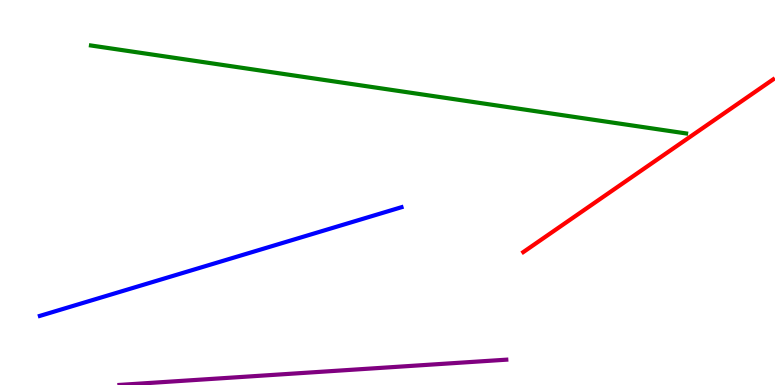[{'lines': ['blue', 'red'], 'intersections': []}, {'lines': ['green', 'red'], 'intersections': []}, {'lines': ['purple', 'red'], 'intersections': []}, {'lines': ['blue', 'green'], 'intersections': []}, {'lines': ['blue', 'purple'], 'intersections': []}, {'lines': ['green', 'purple'], 'intersections': []}]